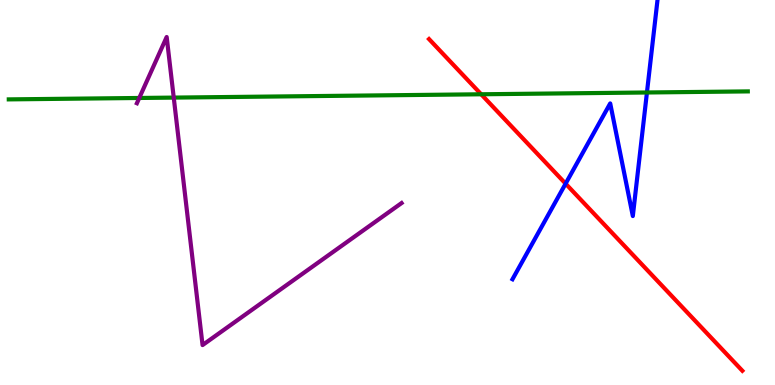[{'lines': ['blue', 'red'], 'intersections': [{'x': 7.3, 'y': 5.23}]}, {'lines': ['green', 'red'], 'intersections': [{'x': 6.21, 'y': 7.55}]}, {'lines': ['purple', 'red'], 'intersections': []}, {'lines': ['blue', 'green'], 'intersections': [{'x': 8.35, 'y': 7.6}]}, {'lines': ['blue', 'purple'], 'intersections': []}, {'lines': ['green', 'purple'], 'intersections': [{'x': 1.8, 'y': 7.46}, {'x': 2.24, 'y': 7.46}]}]